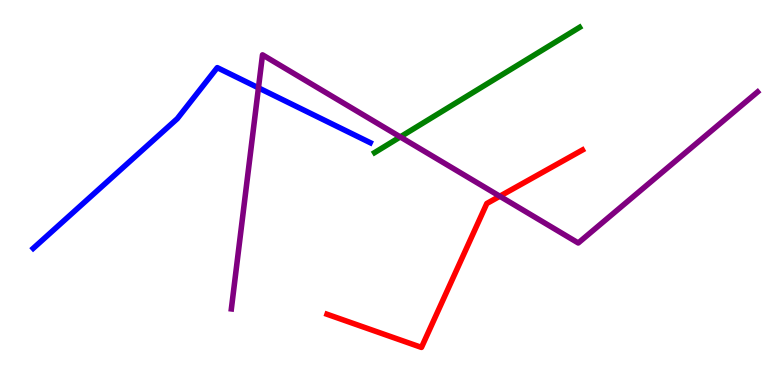[{'lines': ['blue', 'red'], 'intersections': []}, {'lines': ['green', 'red'], 'intersections': []}, {'lines': ['purple', 'red'], 'intersections': [{'x': 6.45, 'y': 4.9}]}, {'lines': ['blue', 'green'], 'intersections': []}, {'lines': ['blue', 'purple'], 'intersections': [{'x': 3.33, 'y': 7.72}]}, {'lines': ['green', 'purple'], 'intersections': [{'x': 5.16, 'y': 6.44}]}]